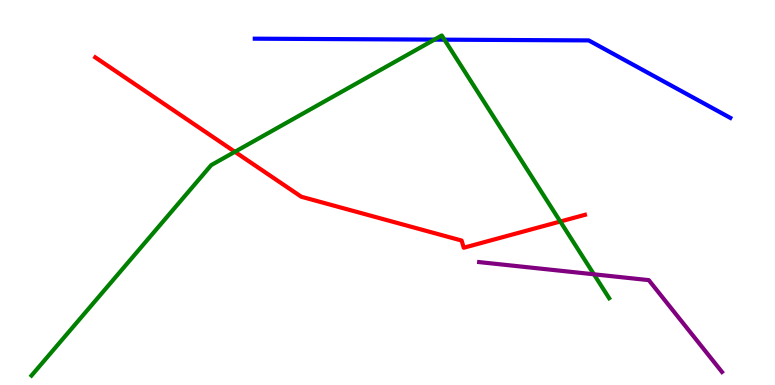[{'lines': ['blue', 'red'], 'intersections': []}, {'lines': ['green', 'red'], 'intersections': [{'x': 3.03, 'y': 6.06}, {'x': 7.23, 'y': 4.25}]}, {'lines': ['purple', 'red'], 'intersections': []}, {'lines': ['blue', 'green'], 'intersections': [{'x': 5.61, 'y': 8.97}, {'x': 5.73, 'y': 8.97}]}, {'lines': ['blue', 'purple'], 'intersections': []}, {'lines': ['green', 'purple'], 'intersections': [{'x': 7.66, 'y': 2.88}]}]